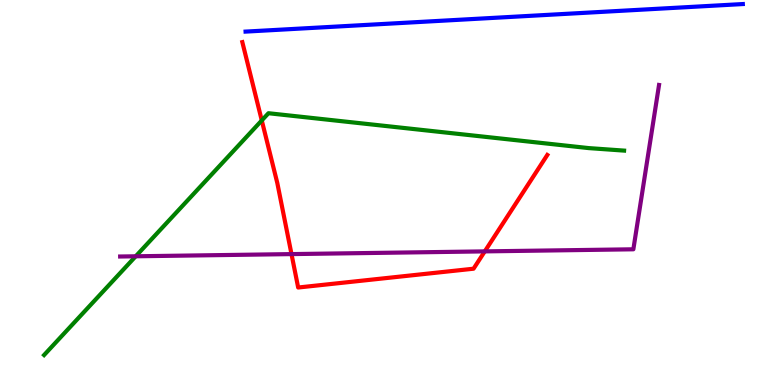[{'lines': ['blue', 'red'], 'intersections': []}, {'lines': ['green', 'red'], 'intersections': [{'x': 3.38, 'y': 6.87}]}, {'lines': ['purple', 'red'], 'intersections': [{'x': 3.76, 'y': 3.4}, {'x': 6.26, 'y': 3.47}]}, {'lines': ['blue', 'green'], 'intersections': []}, {'lines': ['blue', 'purple'], 'intersections': []}, {'lines': ['green', 'purple'], 'intersections': [{'x': 1.75, 'y': 3.34}]}]